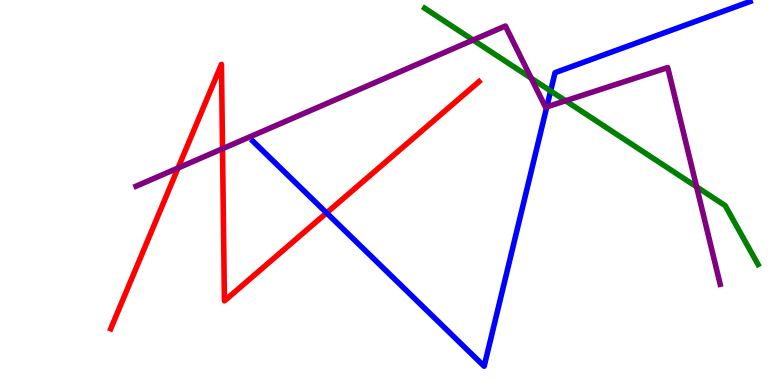[{'lines': ['blue', 'red'], 'intersections': [{'x': 4.21, 'y': 4.47}]}, {'lines': ['green', 'red'], 'intersections': []}, {'lines': ['purple', 'red'], 'intersections': [{'x': 2.3, 'y': 5.64}, {'x': 2.87, 'y': 6.14}]}, {'lines': ['blue', 'green'], 'intersections': [{'x': 7.1, 'y': 7.64}]}, {'lines': ['blue', 'purple'], 'intersections': [{'x': 7.06, 'y': 7.22}]}, {'lines': ['green', 'purple'], 'intersections': [{'x': 6.1, 'y': 8.96}, {'x': 6.85, 'y': 7.97}, {'x': 7.3, 'y': 7.38}, {'x': 8.99, 'y': 5.15}]}]